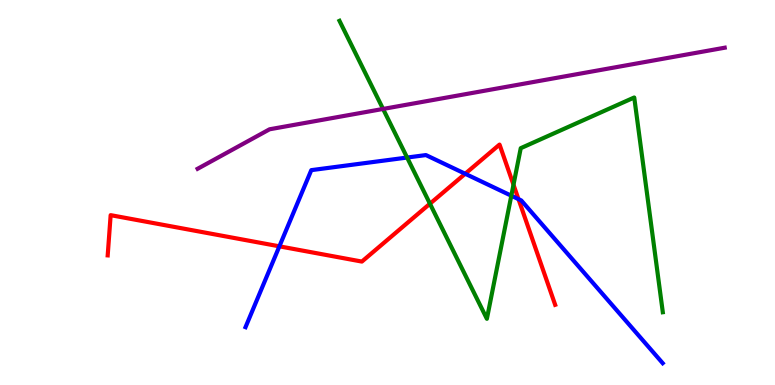[{'lines': ['blue', 'red'], 'intersections': [{'x': 3.6, 'y': 3.6}, {'x': 6.0, 'y': 5.49}, {'x': 6.69, 'y': 4.83}]}, {'lines': ['green', 'red'], 'intersections': [{'x': 5.55, 'y': 4.71}, {'x': 6.63, 'y': 5.2}]}, {'lines': ['purple', 'red'], 'intersections': []}, {'lines': ['blue', 'green'], 'intersections': [{'x': 5.25, 'y': 5.91}, {'x': 6.6, 'y': 4.92}]}, {'lines': ['blue', 'purple'], 'intersections': []}, {'lines': ['green', 'purple'], 'intersections': [{'x': 4.94, 'y': 7.17}]}]